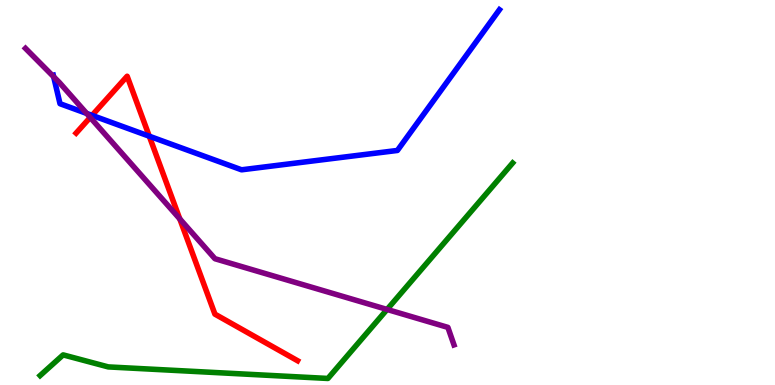[{'lines': ['blue', 'red'], 'intersections': [{'x': 1.19, 'y': 7.0}, {'x': 1.93, 'y': 6.46}]}, {'lines': ['green', 'red'], 'intersections': []}, {'lines': ['purple', 'red'], 'intersections': [{'x': 1.16, 'y': 6.95}, {'x': 2.32, 'y': 4.31}]}, {'lines': ['blue', 'green'], 'intersections': []}, {'lines': ['blue', 'purple'], 'intersections': [{'x': 0.692, 'y': 8.01}, {'x': 1.12, 'y': 7.05}]}, {'lines': ['green', 'purple'], 'intersections': [{'x': 4.99, 'y': 1.96}]}]